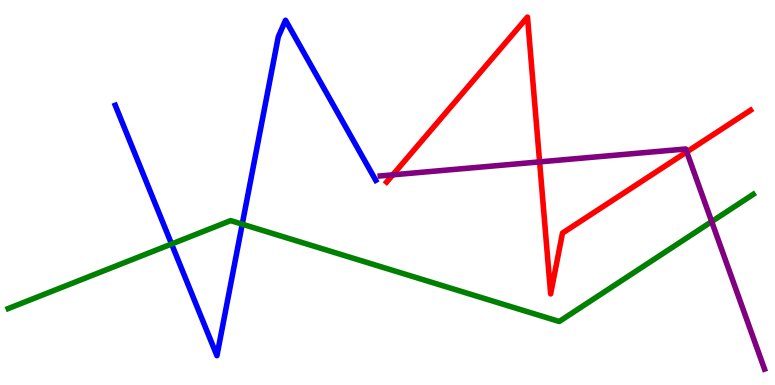[{'lines': ['blue', 'red'], 'intersections': []}, {'lines': ['green', 'red'], 'intersections': []}, {'lines': ['purple', 'red'], 'intersections': [{'x': 5.07, 'y': 5.46}, {'x': 6.96, 'y': 5.8}, {'x': 8.86, 'y': 6.05}]}, {'lines': ['blue', 'green'], 'intersections': [{'x': 2.21, 'y': 3.66}, {'x': 3.13, 'y': 4.18}]}, {'lines': ['blue', 'purple'], 'intersections': []}, {'lines': ['green', 'purple'], 'intersections': [{'x': 9.18, 'y': 4.24}]}]